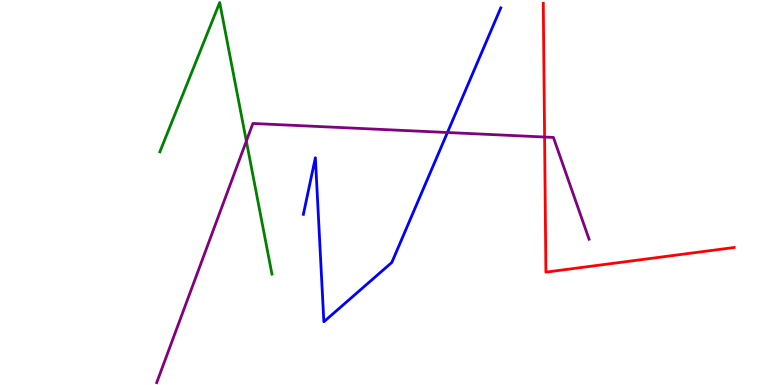[{'lines': ['blue', 'red'], 'intersections': []}, {'lines': ['green', 'red'], 'intersections': []}, {'lines': ['purple', 'red'], 'intersections': [{'x': 7.03, 'y': 6.44}]}, {'lines': ['blue', 'green'], 'intersections': []}, {'lines': ['blue', 'purple'], 'intersections': [{'x': 5.77, 'y': 6.56}]}, {'lines': ['green', 'purple'], 'intersections': [{'x': 3.18, 'y': 6.34}]}]